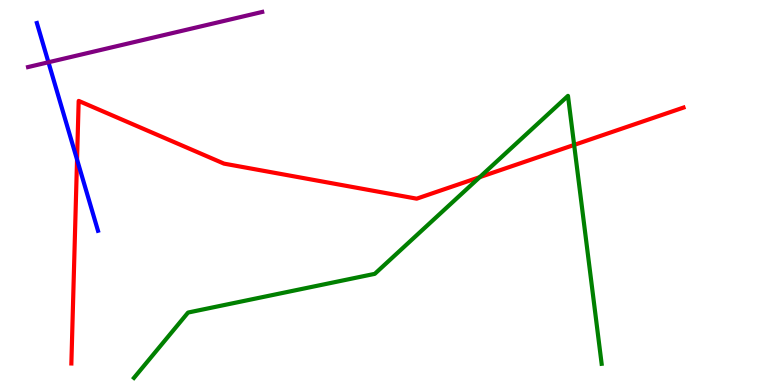[{'lines': ['blue', 'red'], 'intersections': [{'x': 0.994, 'y': 5.86}]}, {'lines': ['green', 'red'], 'intersections': [{'x': 6.19, 'y': 5.4}, {'x': 7.41, 'y': 6.24}]}, {'lines': ['purple', 'red'], 'intersections': []}, {'lines': ['blue', 'green'], 'intersections': []}, {'lines': ['blue', 'purple'], 'intersections': [{'x': 0.625, 'y': 8.38}]}, {'lines': ['green', 'purple'], 'intersections': []}]